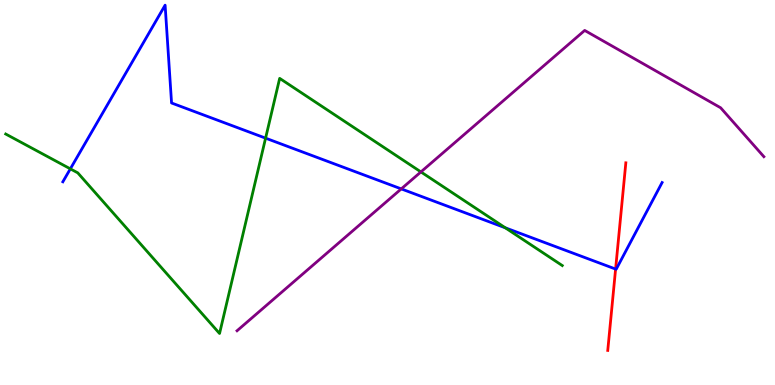[{'lines': ['blue', 'red'], 'intersections': [{'x': 7.94, 'y': 3.01}]}, {'lines': ['green', 'red'], 'intersections': []}, {'lines': ['purple', 'red'], 'intersections': []}, {'lines': ['blue', 'green'], 'intersections': [{'x': 0.908, 'y': 5.61}, {'x': 3.43, 'y': 6.41}, {'x': 6.52, 'y': 4.08}]}, {'lines': ['blue', 'purple'], 'intersections': [{'x': 5.18, 'y': 5.09}]}, {'lines': ['green', 'purple'], 'intersections': [{'x': 5.43, 'y': 5.53}]}]